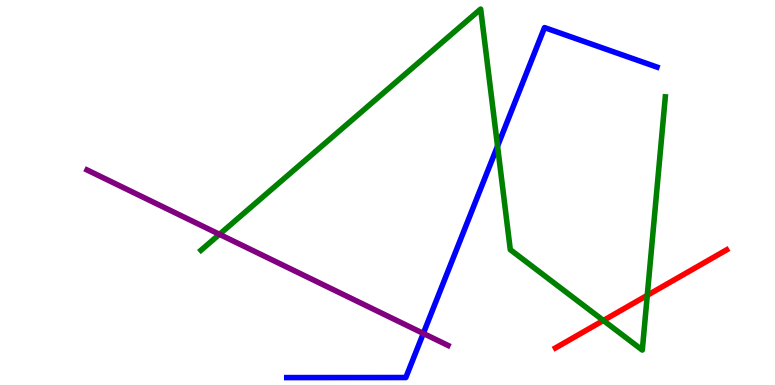[{'lines': ['blue', 'red'], 'intersections': []}, {'lines': ['green', 'red'], 'intersections': [{'x': 7.79, 'y': 1.68}, {'x': 8.35, 'y': 2.33}]}, {'lines': ['purple', 'red'], 'intersections': []}, {'lines': ['blue', 'green'], 'intersections': [{'x': 6.42, 'y': 6.2}]}, {'lines': ['blue', 'purple'], 'intersections': [{'x': 5.46, 'y': 1.34}]}, {'lines': ['green', 'purple'], 'intersections': [{'x': 2.83, 'y': 3.91}]}]